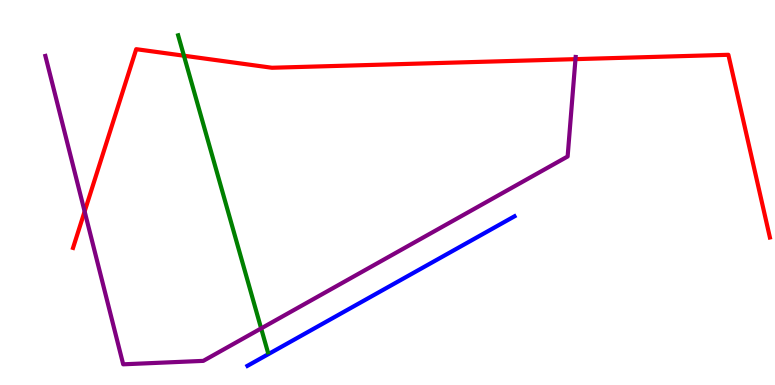[{'lines': ['blue', 'red'], 'intersections': []}, {'lines': ['green', 'red'], 'intersections': [{'x': 2.37, 'y': 8.55}]}, {'lines': ['purple', 'red'], 'intersections': [{'x': 1.09, 'y': 4.51}, {'x': 7.43, 'y': 8.46}]}, {'lines': ['blue', 'green'], 'intersections': []}, {'lines': ['blue', 'purple'], 'intersections': []}, {'lines': ['green', 'purple'], 'intersections': [{'x': 3.37, 'y': 1.47}]}]